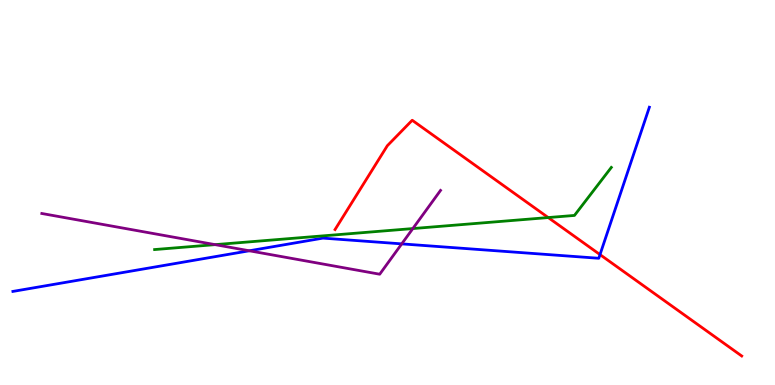[{'lines': ['blue', 'red'], 'intersections': [{'x': 7.74, 'y': 3.39}]}, {'lines': ['green', 'red'], 'intersections': [{'x': 7.07, 'y': 4.35}]}, {'lines': ['purple', 'red'], 'intersections': []}, {'lines': ['blue', 'green'], 'intersections': []}, {'lines': ['blue', 'purple'], 'intersections': [{'x': 3.22, 'y': 3.49}, {'x': 5.18, 'y': 3.67}]}, {'lines': ['green', 'purple'], 'intersections': [{'x': 2.78, 'y': 3.65}, {'x': 5.33, 'y': 4.06}]}]